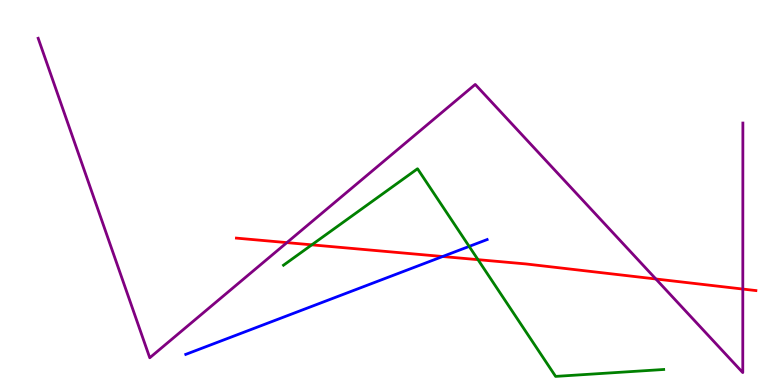[{'lines': ['blue', 'red'], 'intersections': [{'x': 5.71, 'y': 3.34}]}, {'lines': ['green', 'red'], 'intersections': [{'x': 4.02, 'y': 3.64}, {'x': 6.17, 'y': 3.26}]}, {'lines': ['purple', 'red'], 'intersections': [{'x': 3.7, 'y': 3.7}, {'x': 8.46, 'y': 2.75}, {'x': 9.58, 'y': 2.49}]}, {'lines': ['blue', 'green'], 'intersections': [{'x': 6.05, 'y': 3.6}]}, {'lines': ['blue', 'purple'], 'intersections': []}, {'lines': ['green', 'purple'], 'intersections': []}]